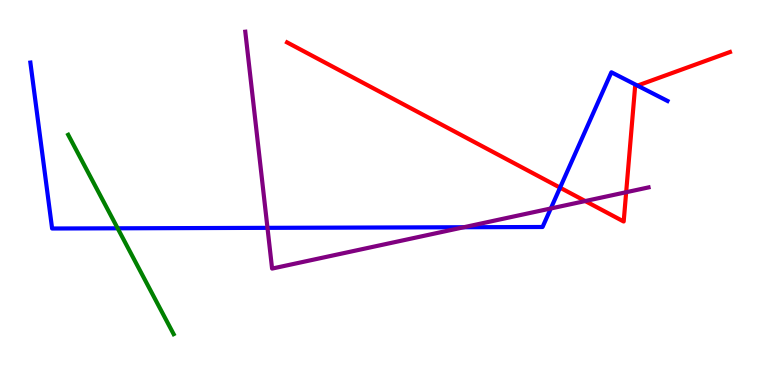[{'lines': ['blue', 'red'], 'intersections': [{'x': 7.23, 'y': 5.13}, {'x': 8.23, 'y': 7.78}]}, {'lines': ['green', 'red'], 'intersections': []}, {'lines': ['purple', 'red'], 'intersections': [{'x': 7.55, 'y': 4.78}, {'x': 8.08, 'y': 5.01}]}, {'lines': ['blue', 'green'], 'intersections': [{'x': 1.52, 'y': 4.07}]}, {'lines': ['blue', 'purple'], 'intersections': [{'x': 3.45, 'y': 4.08}, {'x': 5.98, 'y': 4.1}, {'x': 7.11, 'y': 4.58}]}, {'lines': ['green', 'purple'], 'intersections': []}]